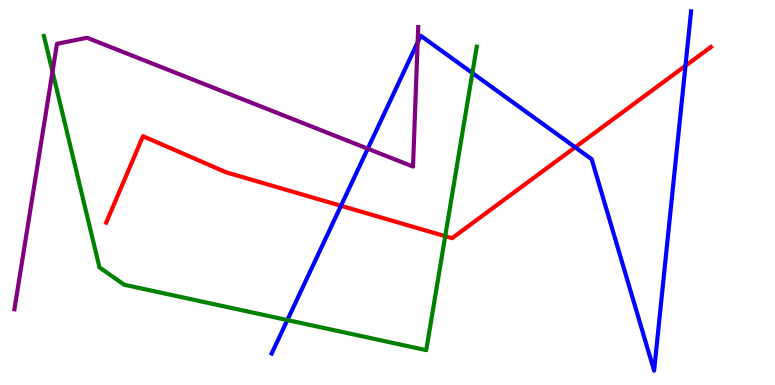[{'lines': ['blue', 'red'], 'intersections': [{'x': 4.4, 'y': 4.65}, {'x': 7.42, 'y': 6.17}, {'x': 8.84, 'y': 8.29}]}, {'lines': ['green', 'red'], 'intersections': [{'x': 5.74, 'y': 3.87}]}, {'lines': ['purple', 'red'], 'intersections': []}, {'lines': ['blue', 'green'], 'intersections': [{'x': 3.71, 'y': 1.69}, {'x': 6.1, 'y': 8.1}]}, {'lines': ['blue', 'purple'], 'intersections': [{'x': 4.75, 'y': 6.14}, {'x': 5.39, 'y': 8.9}]}, {'lines': ['green', 'purple'], 'intersections': [{'x': 0.677, 'y': 8.14}]}]